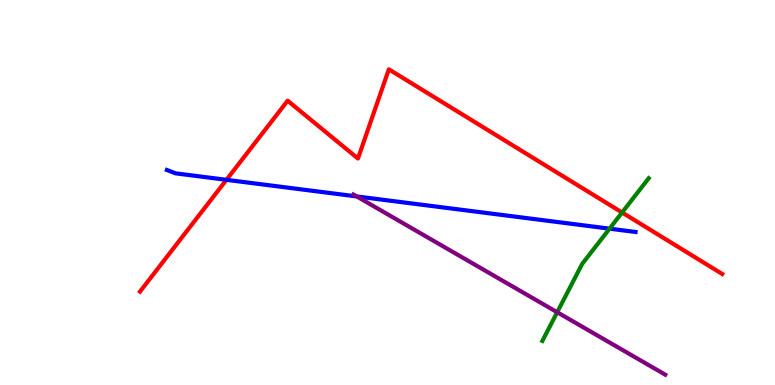[{'lines': ['blue', 'red'], 'intersections': [{'x': 2.92, 'y': 5.33}]}, {'lines': ['green', 'red'], 'intersections': [{'x': 8.03, 'y': 4.48}]}, {'lines': ['purple', 'red'], 'intersections': []}, {'lines': ['blue', 'green'], 'intersections': [{'x': 7.87, 'y': 4.06}]}, {'lines': ['blue', 'purple'], 'intersections': [{'x': 4.6, 'y': 4.9}]}, {'lines': ['green', 'purple'], 'intersections': [{'x': 7.19, 'y': 1.89}]}]